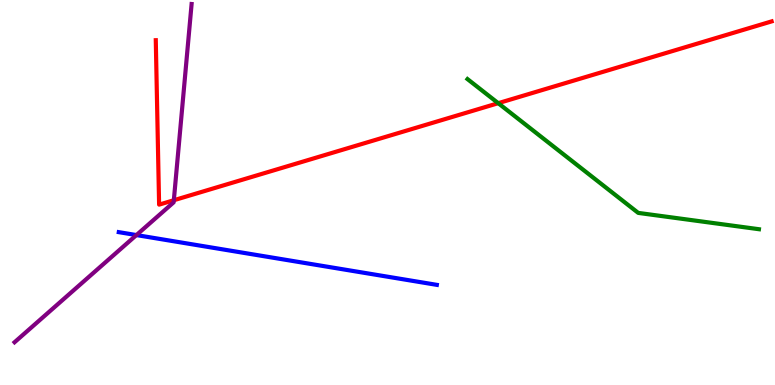[{'lines': ['blue', 'red'], 'intersections': []}, {'lines': ['green', 'red'], 'intersections': [{'x': 6.43, 'y': 7.32}]}, {'lines': ['purple', 'red'], 'intersections': [{'x': 2.24, 'y': 4.8}]}, {'lines': ['blue', 'green'], 'intersections': []}, {'lines': ['blue', 'purple'], 'intersections': [{'x': 1.76, 'y': 3.89}]}, {'lines': ['green', 'purple'], 'intersections': []}]